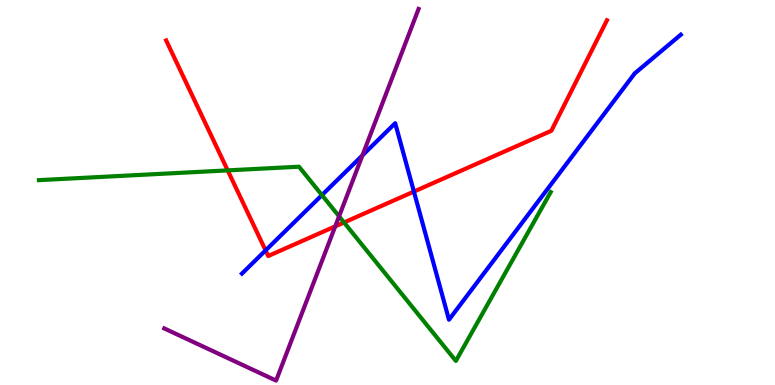[{'lines': ['blue', 'red'], 'intersections': [{'x': 3.43, 'y': 3.5}, {'x': 5.34, 'y': 5.02}]}, {'lines': ['green', 'red'], 'intersections': [{'x': 2.94, 'y': 5.57}, {'x': 4.44, 'y': 4.22}]}, {'lines': ['purple', 'red'], 'intersections': [{'x': 4.33, 'y': 4.12}]}, {'lines': ['blue', 'green'], 'intersections': [{'x': 4.15, 'y': 4.93}]}, {'lines': ['blue', 'purple'], 'intersections': [{'x': 4.68, 'y': 5.96}]}, {'lines': ['green', 'purple'], 'intersections': [{'x': 4.38, 'y': 4.38}]}]